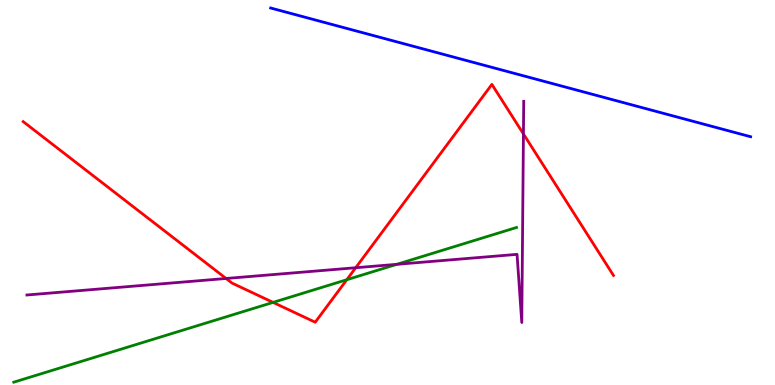[{'lines': ['blue', 'red'], 'intersections': []}, {'lines': ['green', 'red'], 'intersections': [{'x': 3.52, 'y': 2.15}, {'x': 4.47, 'y': 2.73}]}, {'lines': ['purple', 'red'], 'intersections': [{'x': 2.92, 'y': 2.77}, {'x': 4.59, 'y': 3.05}, {'x': 6.75, 'y': 6.52}]}, {'lines': ['blue', 'green'], 'intersections': []}, {'lines': ['blue', 'purple'], 'intersections': []}, {'lines': ['green', 'purple'], 'intersections': [{'x': 5.12, 'y': 3.13}]}]